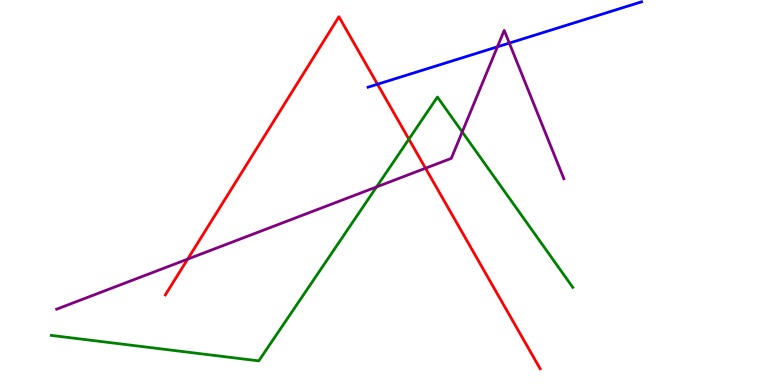[{'lines': ['blue', 'red'], 'intersections': [{'x': 4.87, 'y': 7.81}]}, {'lines': ['green', 'red'], 'intersections': [{'x': 5.28, 'y': 6.39}]}, {'lines': ['purple', 'red'], 'intersections': [{'x': 2.42, 'y': 3.27}, {'x': 5.49, 'y': 5.63}]}, {'lines': ['blue', 'green'], 'intersections': []}, {'lines': ['blue', 'purple'], 'intersections': [{'x': 6.42, 'y': 8.78}, {'x': 6.57, 'y': 8.88}]}, {'lines': ['green', 'purple'], 'intersections': [{'x': 4.86, 'y': 5.14}, {'x': 5.96, 'y': 6.57}]}]